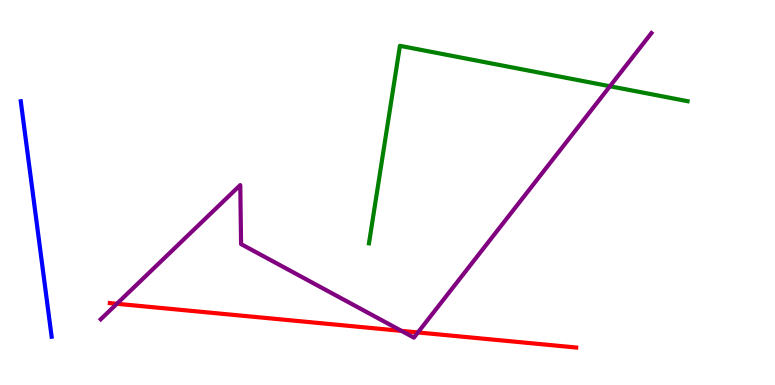[{'lines': ['blue', 'red'], 'intersections': []}, {'lines': ['green', 'red'], 'intersections': []}, {'lines': ['purple', 'red'], 'intersections': [{'x': 1.51, 'y': 2.11}, {'x': 5.18, 'y': 1.41}, {'x': 5.39, 'y': 1.37}]}, {'lines': ['blue', 'green'], 'intersections': []}, {'lines': ['blue', 'purple'], 'intersections': []}, {'lines': ['green', 'purple'], 'intersections': [{'x': 7.87, 'y': 7.76}]}]